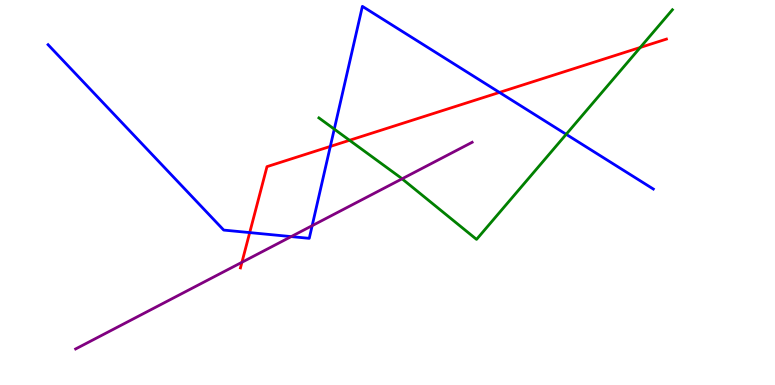[{'lines': ['blue', 'red'], 'intersections': [{'x': 3.22, 'y': 3.96}, {'x': 4.26, 'y': 6.2}, {'x': 6.44, 'y': 7.6}]}, {'lines': ['green', 'red'], 'intersections': [{'x': 4.51, 'y': 6.36}, {'x': 8.26, 'y': 8.77}]}, {'lines': ['purple', 'red'], 'intersections': [{'x': 3.12, 'y': 3.19}]}, {'lines': ['blue', 'green'], 'intersections': [{'x': 4.31, 'y': 6.65}, {'x': 7.31, 'y': 6.51}]}, {'lines': ['blue', 'purple'], 'intersections': [{'x': 3.76, 'y': 3.85}, {'x': 4.03, 'y': 4.14}]}, {'lines': ['green', 'purple'], 'intersections': [{'x': 5.19, 'y': 5.36}]}]